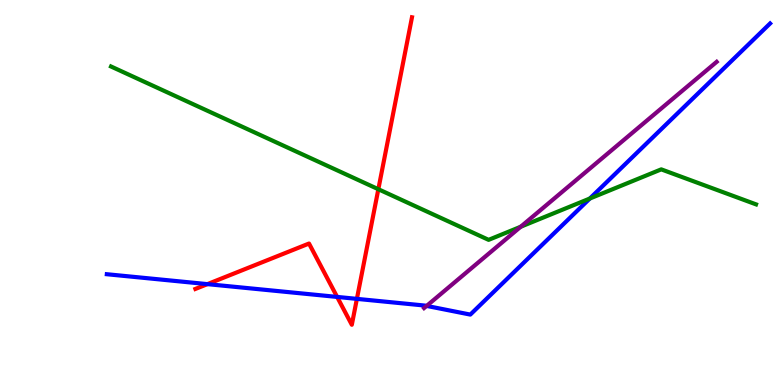[{'lines': ['blue', 'red'], 'intersections': [{'x': 2.68, 'y': 2.62}, {'x': 4.35, 'y': 2.29}, {'x': 4.61, 'y': 2.24}]}, {'lines': ['green', 'red'], 'intersections': [{'x': 4.88, 'y': 5.09}]}, {'lines': ['purple', 'red'], 'intersections': []}, {'lines': ['blue', 'green'], 'intersections': [{'x': 7.61, 'y': 4.84}]}, {'lines': ['blue', 'purple'], 'intersections': [{'x': 5.5, 'y': 2.05}]}, {'lines': ['green', 'purple'], 'intersections': [{'x': 6.72, 'y': 4.11}]}]